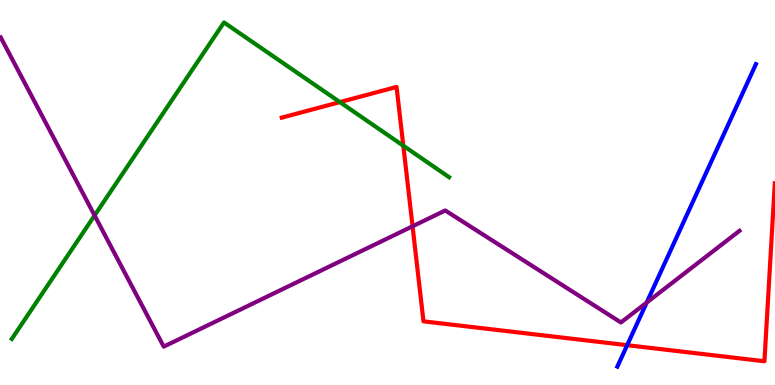[{'lines': ['blue', 'red'], 'intersections': [{'x': 8.09, 'y': 1.03}]}, {'lines': ['green', 'red'], 'intersections': [{'x': 4.39, 'y': 7.35}, {'x': 5.2, 'y': 6.21}]}, {'lines': ['purple', 'red'], 'intersections': [{'x': 5.32, 'y': 4.12}]}, {'lines': ['blue', 'green'], 'intersections': []}, {'lines': ['blue', 'purple'], 'intersections': [{'x': 8.34, 'y': 2.14}]}, {'lines': ['green', 'purple'], 'intersections': [{'x': 1.22, 'y': 4.4}]}]